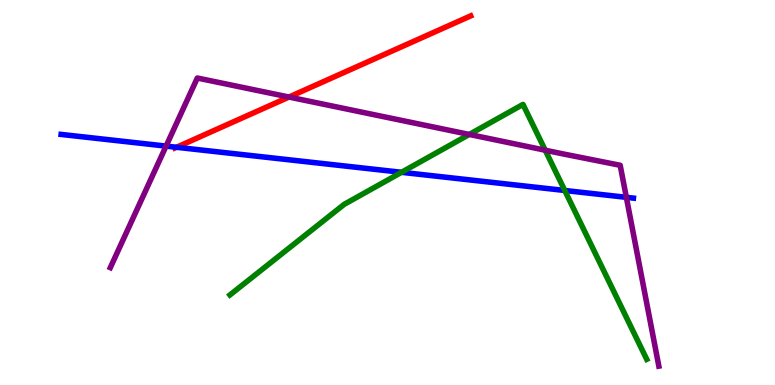[{'lines': ['blue', 'red'], 'intersections': [{'x': 2.28, 'y': 6.17}]}, {'lines': ['green', 'red'], 'intersections': []}, {'lines': ['purple', 'red'], 'intersections': [{'x': 3.73, 'y': 7.48}]}, {'lines': ['blue', 'green'], 'intersections': [{'x': 5.18, 'y': 5.52}, {'x': 7.29, 'y': 5.05}]}, {'lines': ['blue', 'purple'], 'intersections': [{'x': 2.14, 'y': 6.21}, {'x': 8.08, 'y': 4.87}]}, {'lines': ['green', 'purple'], 'intersections': [{'x': 6.06, 'y': 6.51}, {'x': 7.04, 'y': 6.1}]}]